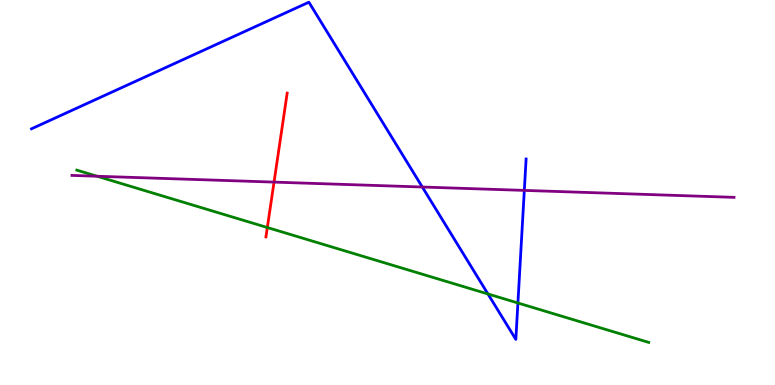[{'lines': ['blue', 'red'], 'intersections': []}, {'lines': ['green', 'red'], 'intersections': [{'x': 3.45, 'y': 4.09}]}, {'lines': ['purple', 'red'], 'intersections': [{'x': 3.54, 'y': 5.27}]}, {'lines': ['blue', 'green'], 'intersections': [{'x': 6.3, 'y': 2.36}, {'x': 6.68, 'y': 2.13}]}, {'lines': ['blue', 'purple'], 'intersections': [{'x': 5.45, 'y': 5.14}, {'x': 6.77, 'y': 5.05}]}, {'lines': ['green', 'purple'], 'intersections': [{'x': 1.25, 'y': 5.42}]}]